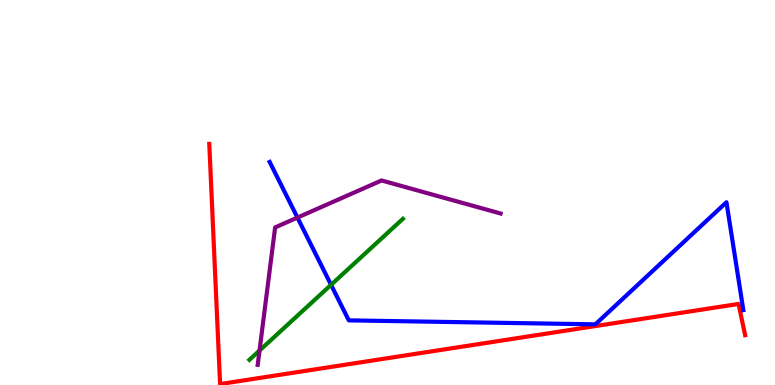[{'lines': ['blue', 'red'], 'intersections': []}, {'lines': ['green', 'red'], 'intersections': []}, {'lines': ['purple', 'red'], 'intersections': []}, {'lines': ['blue', 'green'], 'intersections': [{'x': 4.27, 'y': 2.6}]}, {'lines': ['blue', 'purple'], 'intersections': [{'x': 3.84, 'y': 4.35}]}, {'lines': ['green', 'purple'], 'intersections': [{'x': 3.35, 'y': 0.895}]}]